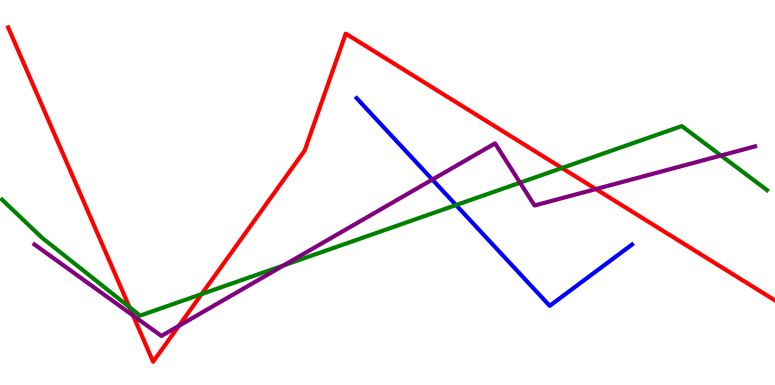[{'lines': ['blue', 'red'], 'intersections': []}, {'lines': ['green', 'red'], 'intersections': [{'x': 1.67, 'y': 2.02}, {'x': 2.6, 'y': 2.36}, {'x': 7.25, 'y': 5.64}]}, {'lines': ['purple', 'red'], 'intersections': [{'x': 1.72, 'y': 1.8}, {'x': 2.31, 'y': 1.54}, {'x': 7.69, 'y': 5.09}]}, {'lines': ['blue', 'green'], 'intersections': [{'x': 5.88, 'y': 4.67}]}, {'lines': ['blue', 'purple'], 'intersections': [{'x': 5.58, 'y': 5.34}]}, {'lines': ['green', 'purple'], 'intersections': [{'x': 3.66, 'y': 3.11}, {'x': 6.71, 'y': 5.25}, {'x': 9.3, 'y': 5.96}]}]